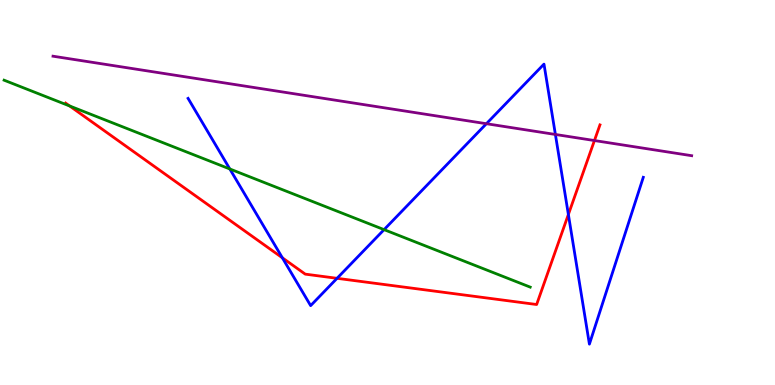[{'lines': ['blue', 'red'], 'intersections': [{'x': 3.64, 'y': 3.3}, {'x': 4.35, 'y': 2.77}, {'x': 7.33, 'y': 4.43}]}, {'lines': ['green', 'red'], 'intersections': [{'x': 0.899, 'y': 7.25}]}, {'lines': ['purple', 'red'], 'intersections': [{'x': 7.67, 'y': 6.35}]}, {'lines': ['blue', 'green'], 'intersections': [{'x': 2.97, 'y': 5.61}, {'x': 4.96, 'y': 4.04}]}, {'lines': ['blue', 'purple'], 'intersections': [{'x': 6.28, 'y': 6.79}, {'x': 7.17, 'y': 6.51}]}, {'lines': ['green', 'purple'], 'intersections': []}]